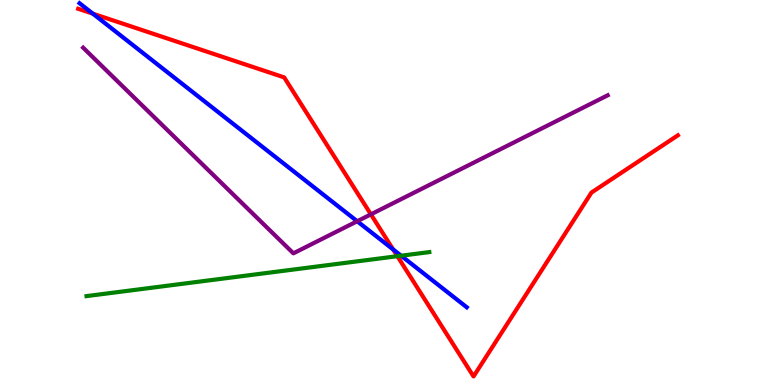[{'lines': ['blue', 'red'], 'intersections': [{'x': 1.2, 'y': 9.64}, {'x': 5.07, 'y': 3.52}]}, {'lines': ['green', 'red'], 'intersections': [{'x': 5.13, 'y': 3.35}]}, {'lines': ['purple', 'red'], 'intersections': [{'x': 4.79, 'y': 4.43}]}, {'lines': ['blue', 'green'], 'intersections': [{'x': 5.18, 'y': 3.36}]}, {'lines': ['blue', 'purple'], 'intersections': [{'x': 4.61, 'y': 4.25}]}, {'lines': ['green', 'purple'], 'intersections': []}]